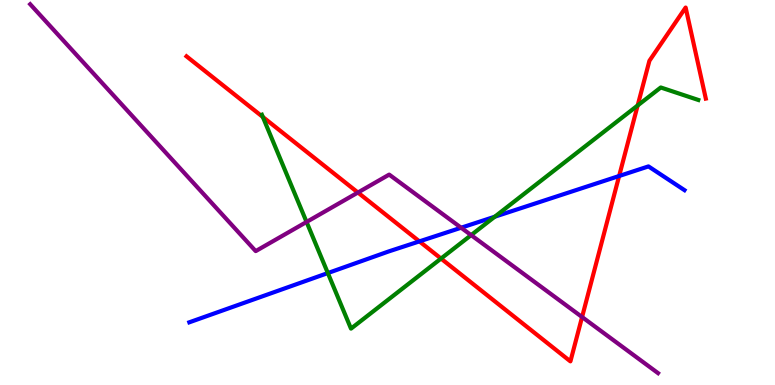[{'lines': ['blue', 'red'], 'intersections': [{'x': 5.41, 'y': 3.73}, {'x': 7.99, 'y': 5.43}]}, {'lines': ['green', 'red'], 'intersections': [{'x': 3.39, 'y': 6.96}, {'x': 5.69, 'y': 3.28}, {'x': 8.23, 'y': 7.26}]}, {'lines': ['purple', 'red'], 'intersections': [{'x': 4.62, 'y': 5.0}, {'x': 7.51, 'y': 1.77}]}, {'lines': ['blue', 'green'], 'intersections': [{'x': 4.23, 'y': 2.91}, {'x': 6.38, 'y': 4.37}]}, {'lines': ['blue', 'purple'], 'intersections': [{'x': 5.95, 'y': 4.09}]}, {'lines': ['green', 'purple'], 'intersections': [{'x': 3.96, 'y': 4.23}, {'x': 6.08, 'y': 3.89}]}]